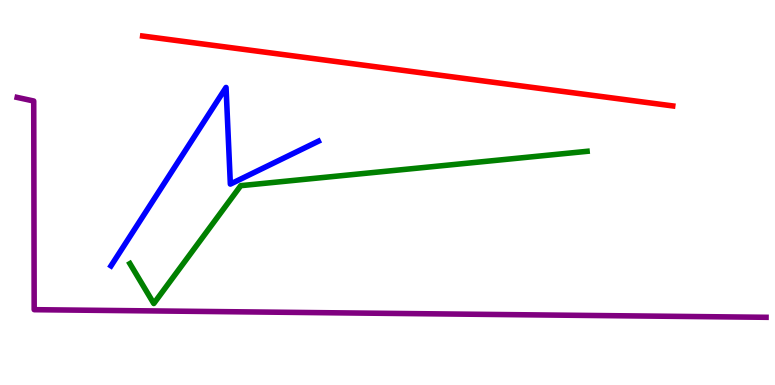[{'lines': ['blue', 'red'], 'intersections': []}, {'lines': ['green', 'red'], 'intersections': []}, {'lines': ['purple', 'red'], 'intersections': []}, {'lines': ['blue', 'green'], 'intersections': []}, {'lines': ['blue', 'purple'], 'intersections': []}, {'lines': ['green', 'purple'], 'intersections': []}]